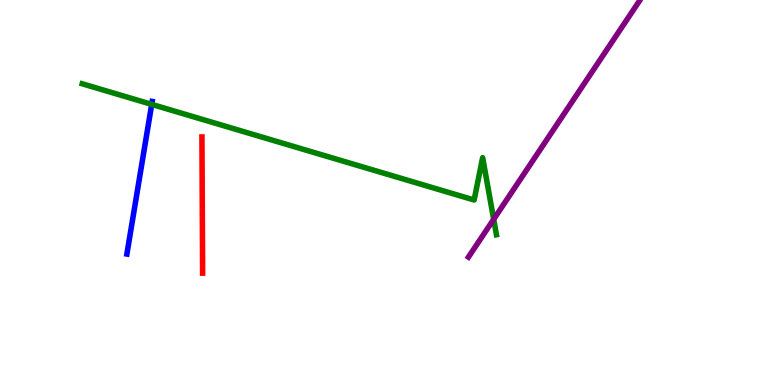[{'lines': ['blue', 'red'], 'intersections': []}, {'lines': ['green', 'red'], 'intersections': []}, {'lines': ['purple', 'red'], 'intersections': []}, {'lines': ['blue', 'green'], 'intersections': [{'x': 1.96, 'y': 7.29}]}, {'lines': ['blue', 'purple'], 'intersections': []}, {'lines': ['green', 'purple'], 'intersections': [{'x': 6.37, 'y': 4.3}]}]